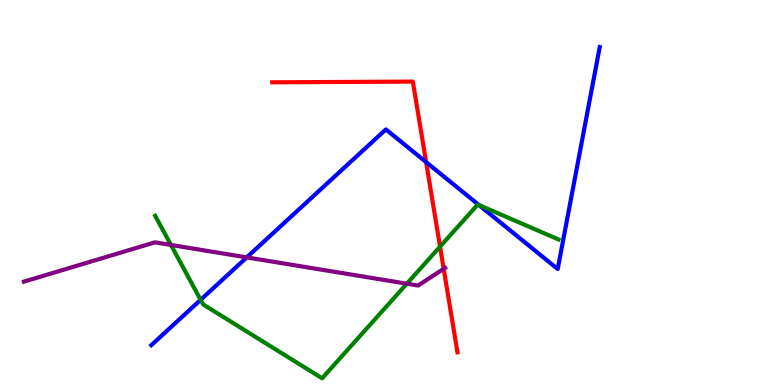[{'lines': ['blue', 'red'], 'intersections': [{'x': 5.5, 'y': 5.79}]}, {'lines': ['green', 'red'], 'intersections': [{'x': 5.68, 'y': 3.59}]}, {'lines': ['purple', 'red'], 'intersections': [{'x': 5.72, 'y': 3.02}]}, {'lines': ['blue', 'green'], 'intersections': [{'x': 2.59, 'y': 2.21}, {'x': 6.18, 'y': 4.67}]}, {'lines': ['blue', 'purple'], 'intersections': [{'x': 3.18, 'y': 3.31}]}, {'lines': ['green', 'purple'], 'intersections': [{'x': 2.21, 'y': 3.64}, {'x': 5.25, 'y': 2.63}]}]